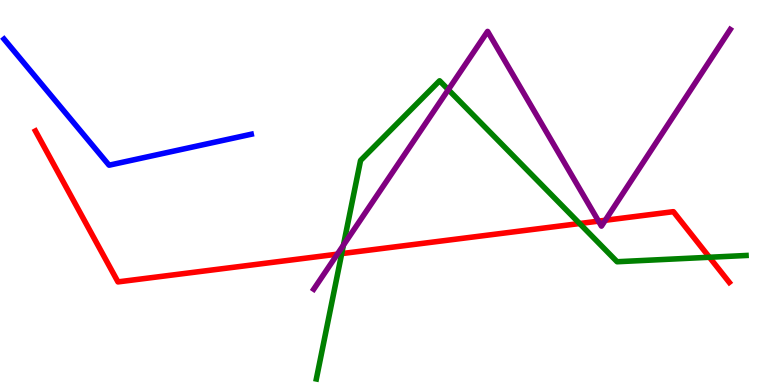[{'lines': ['blue', 'red'], 'intersections': []}, {'lines': ['green', 'red'], 'intersections': [{'x': 4.41, 'y': 3.41}, {'x': 7.48, 'y': 4.19}, {'x': 9.15, 'y': 3.32}]}, {'lines': ['purple', 'red'], 'intersections': [{'x': 4.35, 'y': 3.4}, {'x': 7.72, 'y': 4.26}, {'x': 7.81, 'y': 4.28}]}, {'lines': ['blue', 'green'], 'intersections': []}, {'lines': ['blue', 'purple'], 'intersections': []}, {'lines': ['green', 'purple'], 'intersections': [{'x': 4.43, 'y': 3.63}, {'x': 5.78, 'y': 7.67}]}]